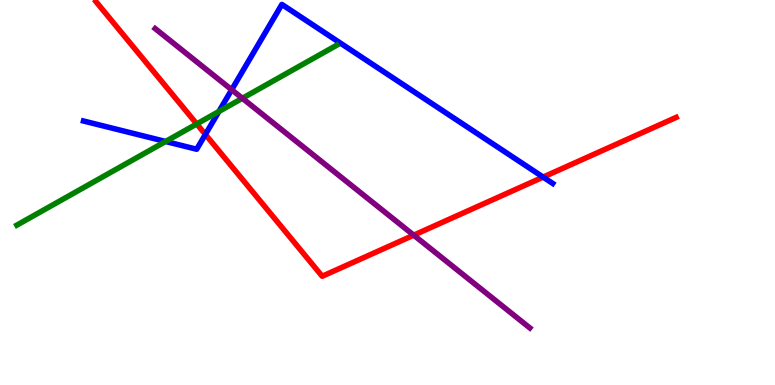[{'lines': ['blue', 'red'], 'intersections': [{'x': 2.65, 'y': 6.51}, {'x': 7.01, 'y': 5.4}]}, {'lines': ['green', 'red'], 'intersections': [{'x': 2.54, 'y': 6.78}]}, {'lines': ['purple', 'red'], 'intersections': [{'x': 5.34, 'y': 3.89}]}, {'lines': ['blue', 'green'], 'intersections': [{'x': 2.14, 'y': 6.33}, {'x': 2.82, 'y': 7.1}]}, {'lines': ['blue', 'purple'], 'intersections': [{'x': 2.99, 'y': 7.67}]}, {'lines': ['green', 'purple'], 'intersections': [{'x': 3.13, 'y': 7.45}]}]